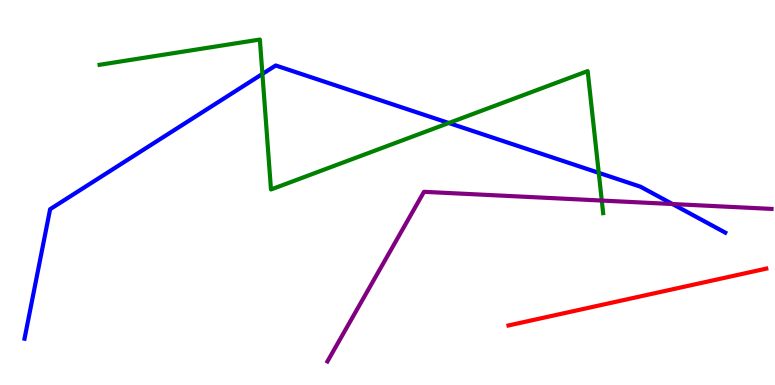[{'lines': ['blue', 'red'], 'intersections': []}, {'lines': ['green', 'red'], 'intersections': []}, {'lines': ['purple', 'red'], 'intersections': []}, {'lines': ['blue', 'green'], 'intersections': [{'x': 3.39, 'y': 8.08}, {'x': 5.79, 'y': 6.81}, {'x': 7.73, 'y': 5.51}]}, {'lines': ['blue', 'purple'], 'intersections': [{'x': 8.68, 'y': 4.7}]}, {'lines': ['green', 'purple'], 'intersections': [{'x': 7.76, 'y': 4.79}]}]